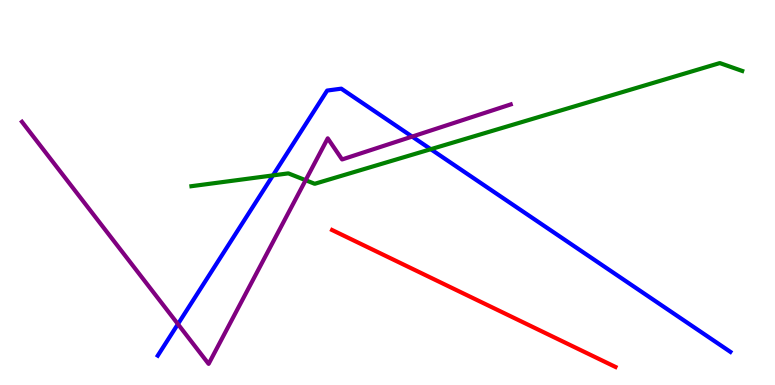[{'lines': ['blue', 'red'], 'intersections': []}, {'lines': ['green', 'red'], 'intersections': []}, {'lines': ['purple', 'red'], 'intersections': []}, {'lines': ['blue', 'green'], 'intersections': [{'x': 3.52, 'y': 5.44}, {'x': 5.56, 'y': 6.12}]}, {'lines': ['blue', 'purple'], 'intersections': [{'x': 2.3, 'y': 1.58}, {'x': 5.32, 'y': 6.45}]}, {'lines': ['green', 'purple'], 'intersections': [{'x': 3.94, 'y': 5.32}]}]